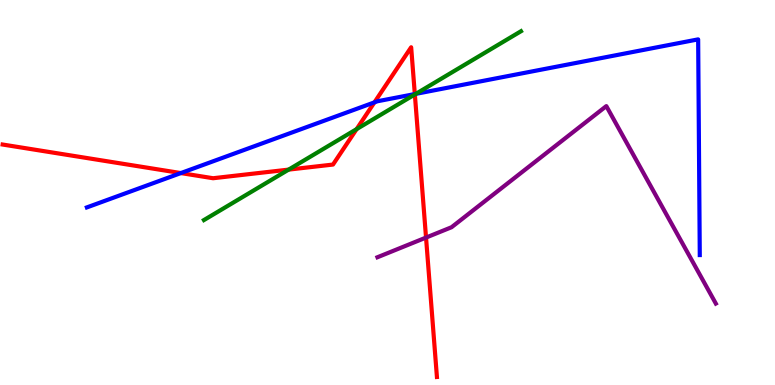[{'lines': ['blue', 'red'], 'intersections': [{'x': 2.33, 'y': 5.5}, {'x': 4.83, 'y': 7.34}, {'x': 5.35, 'y': 7.56}]}, {'lines': ['green', 'red'], 'intersections': [{'x': 3.72, 'y': 5.59}, {'x': 4.6, 'y': 6.65}, {'x': 5.35, 'y': 7.55}]}, {'lines': ['purple', 'red'], 'intersections': [{'x': 5.5, 'y': 3.83}]}, {'lines': ['blue', 'green'], 'intersections': [{'x': 5.37, 'y': 7.56}]}, {'lines': ['blue', 'purple'], 'intersections': []}, {'lines': ['green', 'purple'], 'intersections': []}]